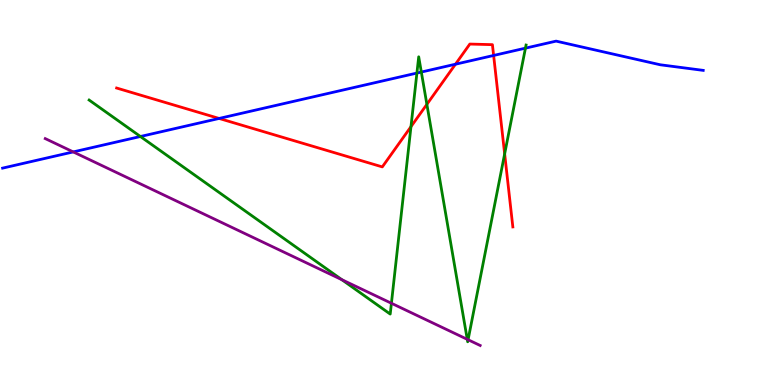[{'lines': ['blue', 'red'], 'intersections': [{'x': 2.83, 'y': 6.92}, {'x': 5.88, 'y': 8.33}, {'x': 6.37, 'y': 8.56}]}, {'lines': ['green', 'red'], 'intersections': [{'x': 5.3, 'y': 6.71}, {'x': 5.51, 'y': 7.29}, {'x': 6.51, 'y': 6.0}]}, {'lines': ['purple', 'red'], 'intersections': []}, {'lines': ['blue', 'green'], 'intersections': [{'x': 1.81, 'y': 6.45}, {'x': 5.38, 'y': 8.1}, {'x': 5.44, 'y': 8.13}, {'x': 6.78, 'y': 8.75}]}, {'lines': ['blue', 'purple'], 'intersections': [{'x': 0.945, 'y': 6.05}]}, {'lines': ['green', 'purple'], 'intersections': [{'x': 4.41, 'y': 2.74}, {'x': 5.05, 'y': 2.12}, {'x': 6.03, 'y': 1.19}, {'x': 6.04, 'y': 1.18}]}]